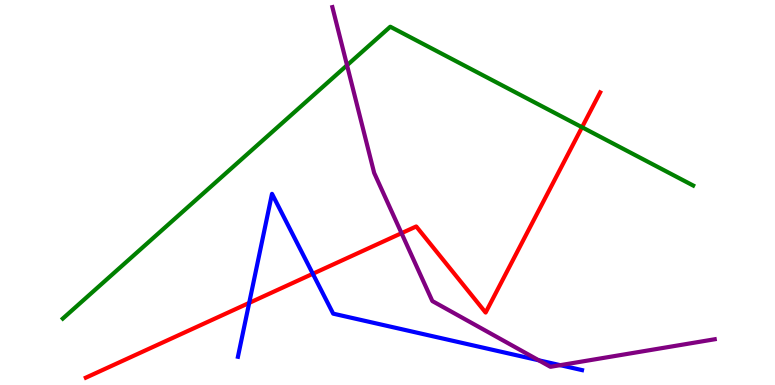[{'lines': ['blue', 'red'], 'intersections': [{'x': 3.22, 'y': 2.13}, {'x': 4.04, 'y': 2.89}]}, {'lines': ['green', 'red'], 'intersections': [{'x': 7.51, 'y': 6.69}]}, {'lines': ['purple', 'red'], 'intersections': [{'x': 5.18, 'y': 3.94}]}, {'lines': ['blue', 'green'], 'intersections': []}, {'lines': ['blue', 'purple'], 'intersections': [{'x': 6.95, 'y': 0.642}, {'x': 7.23, 'y': 0.515}]}, {'lines': ['green', 'purple'], 'intersections': [{'x': 4.48, 'y': 8.3}]}]